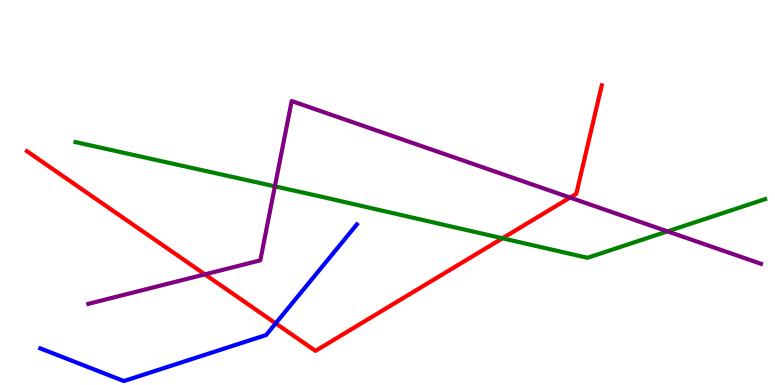[{'lines': ['blue', 'red'], 'intersections': [{'x': 3.56, 'y': 1.6}]}, {'lines': ['green', 'red'], 'intersections': [{'x': 6.48, 'y': 3.81}]}, {'lines': ['purple', 'red'], 'intersections': [{'x': 2.64, 'y': 2.87}, {'x': 7.36, 'y': 4.87}]}, {'lines': ['blue', 'green'], 'intersections': []}, {'lines': ['blue', 'purple'], 'intersections': []}, {'lines': ['green', 'purple'], 'intersections': [{'x': 3.55, 'y': 5.16}, {'x': 8.61, 'y': 3.99}]}]